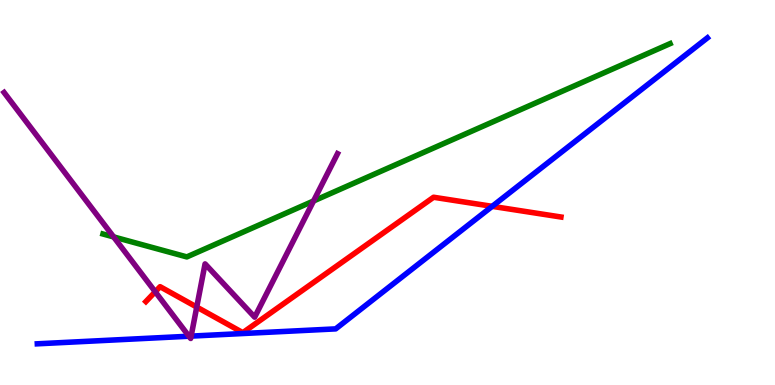[{'lines': ['blue', 'red'], 'intersections': [{'x': 6.35, 'y': 4.64}]}, {'lines': ['green', 'red'], 'intersections': []}, {'lines': ['purple', 'red'], 'intersections': [{'x': 2.0, 'y': 2.42}, {'x': 2.54, 'y': 2.02}]}, {'lines': ['blue', 'green'], 'intersections': []}, {'lines': ['blue', 'purple'], 'intersections': [{'x': 2.44, 'y': 1.27}, {'x': 2.47, 'y': 1.27}]}, {'lines': ['green', 'purple'], 'intersections': [{'x': 1.47, 'y': 3.85}, {'x': 4.05, 'y': 4.78}]}]